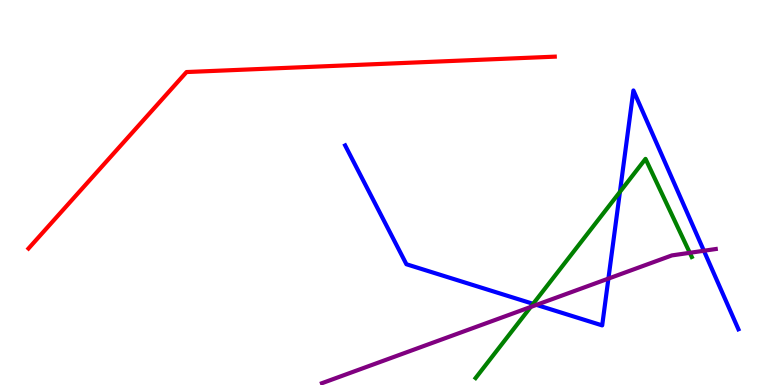[{'lines': ['blue', 'red'], 'intersections': []}, {'lines': ['green', 'red'], 'intersections': []}, {'lines': ['purple', 'red'], 'intersections': []}, {'lines': ['blue', 'green'], 'intersections': [{'x': 6.88, 'y': 2.11}, {'x': 8.0, 'y': 5.02}]}, {'lines': ['blue', 'purple'], 'intersections': [{'x': 6.92, 'y': 2.08}, {'x': 7.85, 'y': 2.76}, {'x': 9.08, 'y': 3.49}]}, {'lines': ['green', 'purple'], 'intersections': [{'x': 6.85, 'y': 2.03}, {'x': 8.9, 'y': 3.43}]}]